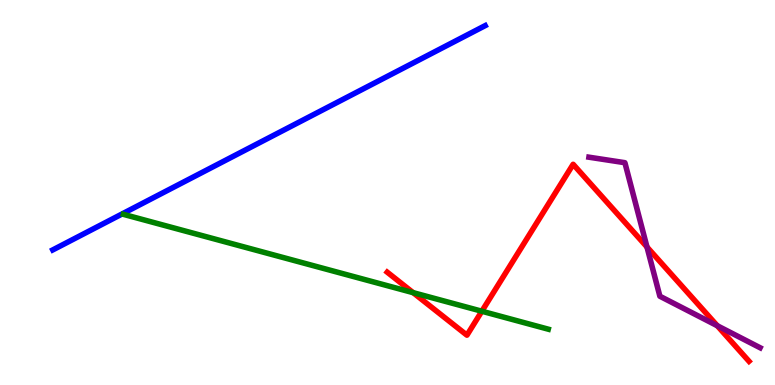[{'lines': ['blue', 'red'], 'intersections': []}, {'lines': ['green', 'red'], 'intersections': [{'x': 5.33, 'y': 2.4}, {'x': 6.22, 'y': 1.92}]}, {'lines': ['purple', 'red'], 'intersections': [{'x': 8.35, 'y': 3.58}, {'x': 9.26, 'y': 1.54}]}, {'lines': ['blue', 'green'], 'intersections': []}, {'lines': ['blue', 'purple'], 'intersections': []}, {'lines': ['green', 'purple'], 'intersections': []}]